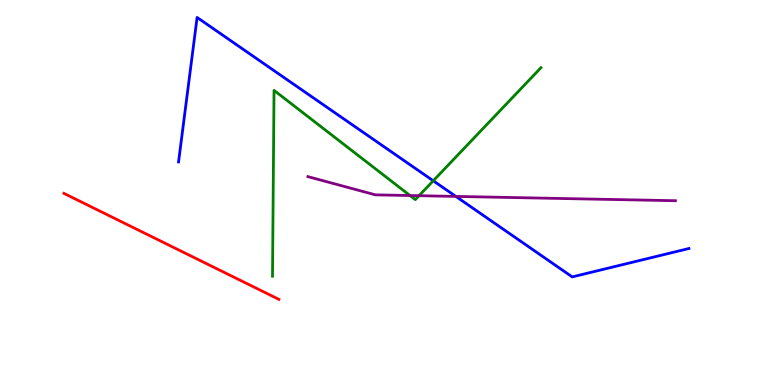[{'lines': ['blue', 'red'], 'intersections': []}, {'lines': ['green', 'red'], 'intersections': []}, {'lines': ['purple', 'red'], 'intersections': []}, {'lines': ['blue', 'green'], 'intersections': [{'x': 5.59, 'y': 5.3}]}, {'lines': ['blue', 'purple'], 'intersections': [{'x': 5.88, 'y': 4.9}]}, {'lines': ['green', 'purple'], 'intersections': [{'x': 5.29, 'y': 4.92}, {'x': 5.41, 'y': 4.92}]}]